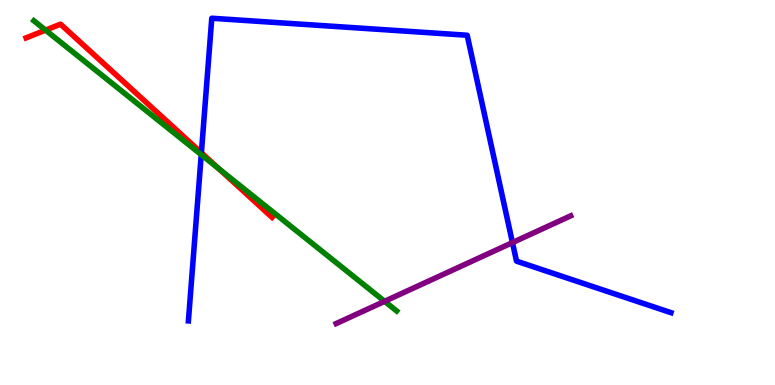[{'lines': ['blue', 'red'], 'intersections': [{'x': 2.6, 'y': 6.03}]}, {'lines': ['green', 'red'], 'intersections': [{'x': 0.588, 'y': 9.22}, {'x': 2.82, 'y': 5.62}]}, {'lines': ['purple', 'red'], 'intersections': []}, {'lines': ['blue', 'green'], 'intersections': [{'x': 2.6, 'y': 5.98}]}, {'lines': ['blue', 'purple'], 'intersections': [{'x': 6.61, 'y': 3.7}]}, {'lines': ['green', 'purple'], 'intersections': [{'x': 4.96, 'y': 2.17}]}]